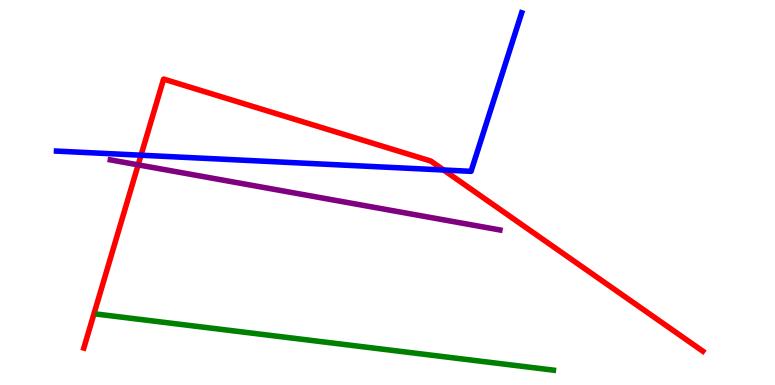[{'lines': ['blue', 'red'], 'intersections': [{'x': 1.82, 'y': 5.97}, {'x': 5.72, 'y': 5.58}]}, {'lines': ['green', 'red'], 'intersections': []}, {'lines': ['purple', 'red'], 'intersections': [{'x': 1.78, 'y': 5.72}]}, {'lines': ['blue', 'green'], 'intersections': []}, {'lines': ['blue', 'purple'], 'intersections': []}, {'lines': ['green', 'purple'], 'intersections': []}]